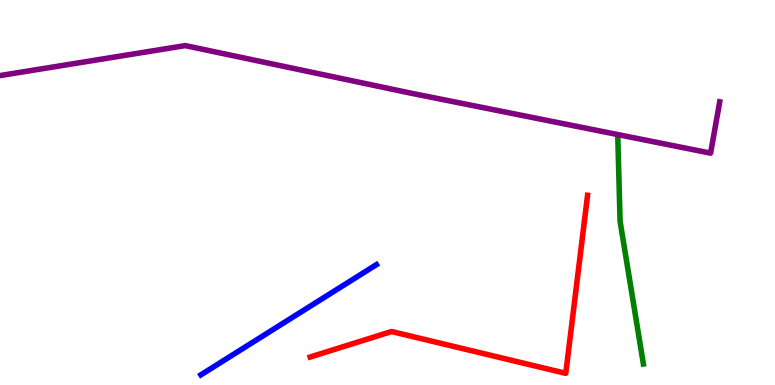[{'lines': ['blue', 'red'], 'intersections': []}, {'lines': ['green', 'red'], 'intersections': []}, {'lines': ['purple', 'red'], 'intersections': []}, {'lines': ['blue', 'green'], 'intersections': []}, {'lines': ['blue', 'purple'], 'intersections': []}, {'lines': ['green', 'purple'], 'intersections': []}]